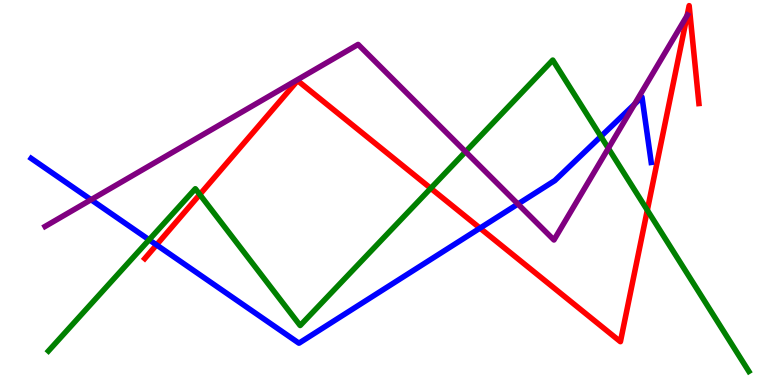[{'lines': ['blue', 'red'], 'intersections': [{'x': 2.02, 'y': 3.64}, {'x': 6.19, 'y': 4.07}]}, {'lines': ['green', 'red'], 'intersections': [{'x': 2.58, 'y': 4.95}, {'x': 5.56, 'y': 5.11}, {'x': 8.35, 'y': 4.54}]}, {'lines': ['purple', 'red'], 'intersections': [{'x': 8.87, 'y': 9.6}]}, {'lines': ['blue', 'green'], 'intersections': [{'x': 1.92, 'y': 3.77}, {'x': 7.75, 'y': 6.46}]}, {'lines': ['blue', 'purple'], 'intersections': [{'x': 1.17, 'y': 4.81}, {'x': 6.68, 'y': 4.7}, {'x': 8.19, 'y': 7.29}]}, {'lines': ['green', 'purple'], 'intersections': [{'x': 6.01, 'y': 6.06}, {'x': 7.85, 'y': 6.15}]}]